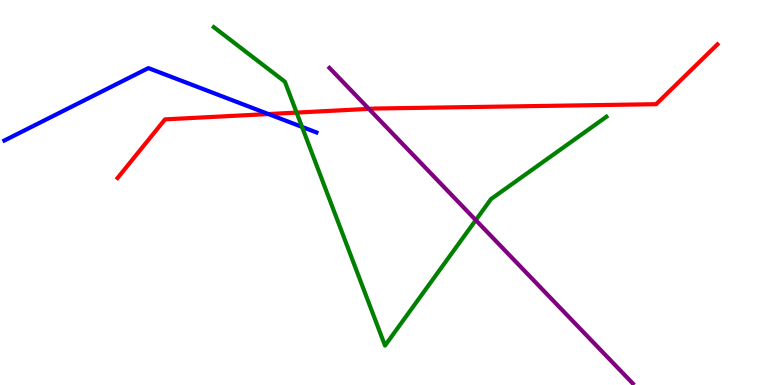[{'lines': ['blue', 'red'], 'intersections': [{'x': 3.46, 'y': 7.04}]}, {'lines': ['green', 'red'], 'intersections': [{'x': 3.83, 'y': 7.08}]}, {'lines': ['purple', 'red'], 'intersections': [{'x': 4.76, 'y': 7.17}]}, {'lines': ['blue', 'green'], 'intersections': [{'x': 3.9, 'y': 6.7}]}, {'lines': ['blue', 'purple'], 'intersections': []}, {'lines': ['green', 'purple'], 'intersections': [{'x': 6.14, 'y': 4.28}]}]